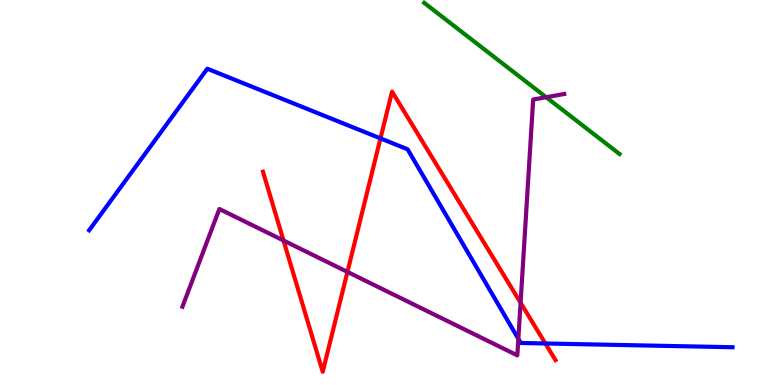[{'lines': ['blue', 'red'], 'intersections': [{'x': 4.91, 'y': 6.41}, {'x': 7.04, 'y': 1.08}]}, {'lines': ['green', 'red'], 'intersections': []}, {'lines': ['purple', 'red'], 'intersections': [{'x': 3.66, 'y': 3.75}, {'x': 4.48, 'y': 2.94}, {'x': 6.72, 'y': 2.14}]}, {'lines': ['blue', 'green'], 'intersections': []}, {'lines': ['blue', 'purple'], 'intersections': [{'x': 6.69, 'y': 1.2}]}, {'lines': ['green', 'purple'], 'intersections': [{'x': 7.05, 'y': 7.47}]}]